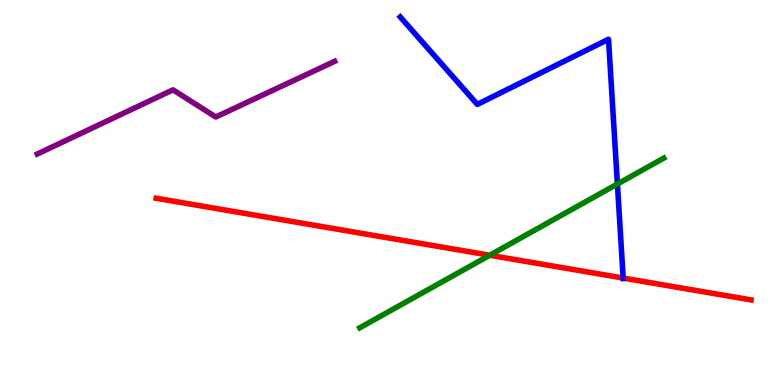[{'lines': ['blue', 'red'], 'intersections': [{'x': 8.04, 'y': 2.78}]}, {'lines': ['green', 'red'], 'intersections': [{'x': 6.32, 'y': 3.37}]}, {'lines': ['purple', 'red'], 'intersections': []}, {'lines': ['blue', 'green'], 'intersections': [{'x': 7.97, 'y': 5.22}]}, {'lines': ['blue', 'purple'], 'intersections': []}, {'lines': ['green', 'purple'], 'intersections': []}]